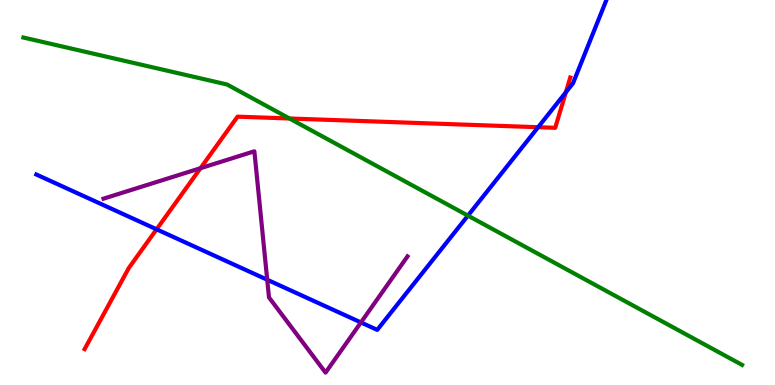[{'lines': ['blue', 'red'], 'intersections': [{'x': 2.02, 'y': 4.04}, {'x': 6.94, 'y': 6.7}, {'x': 7.3, 'y': 7.6}]}, {'lines': ['green', 'red'], 'intersections': [{'x': 3.74, 'y': 6.92}]}, {'lines': ['purple', 'red'], 'intersections': [{'x': 2.59, 'y': 5.63}]}, {'lines': ['blue', 'green'], 'intersections': [{'x': 6.04, 'y': 4.4}]}, {'lines': ['blue', 'purple'], 'intersections': [{'x': 3.45, 'y': 2.73}, {'x': 4.66, 'y': 1.62}]}, {'lines': ['green', 'purple'], 'intersections': []}]